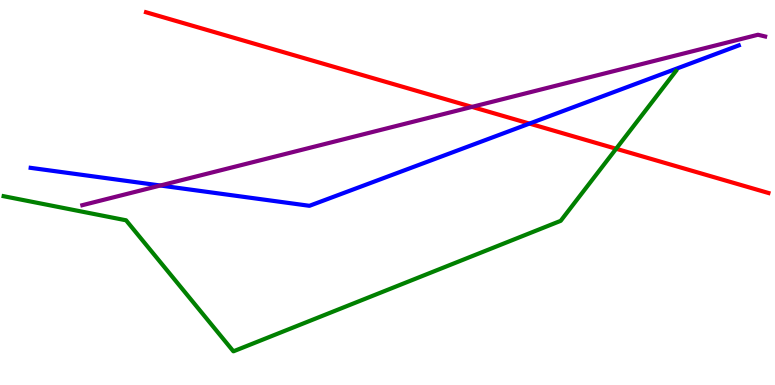[{'lines': ['blue', 'red'], 'intersections': [{'x': 6.83, 'y': 6.79}]}, {'lines': ['green', 'red'], 'intersections': [{'x': 7.95, 'y': 6.14}]}, {'lines': ['purple', 'red'], 'intersections': [{'x': 6.09, 'y': 7.22}]}, {'lines': ['blue', 'green'], 'intersections': []}, {'lines': ['blue', 'purple'], 'intersections': [{'x': 2.07, 'y': 5.18}]}, {'lines': ['green', 'purple'], 'intersections': []}]